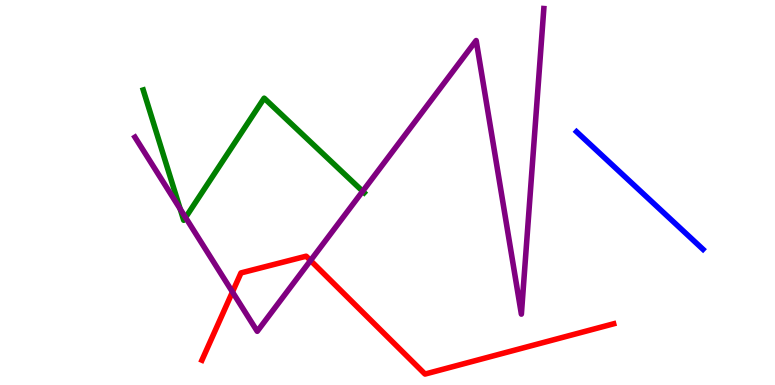[{'lines': ['blue', 'red'], 'intersections': []}, {'lines': ['green', 'red'], 'intersections': []}, {'lines': ['purple', 'red'], 'intersections': [{'x': 3.0, 'y': 2.42}, {'x': 4.01, 'y': 3.23}]}, {'lines': ['blue', 'green'], 'intersections': []}, {'lines': ['blue', 'purple'], 'intersections': []}, {'lines': ['green', 'purple'], 'intersections': [{'x': 2.33, 'y': 4.57}, {'x': 2.39, 'y': 4.35}, {'x': 4.68, 'y': 5.03}]}]